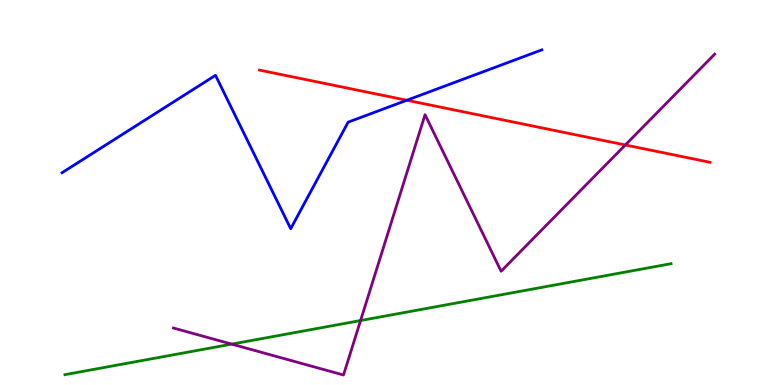[{'lines': ['blue', 'red'], 'intersections': [{'x': 5.25, 'y': 7.4}]}, {'lines': ['green', 'red'], 'intersections': []}, {'lines': ['purple', 'red'], 'intersections': [{'x': 8.07, 'y': 6.23}]}, {'lines': ['blue', 'green'], 'intersections': []}, {'lines': ['blue', 'purple'], 'intersections': []}, {'lines': ['green', 'purple'], 'intersections': [{'x': 2.99, 'y': 1.06}, {'x': 4.65, 'y': 1.67}]}]